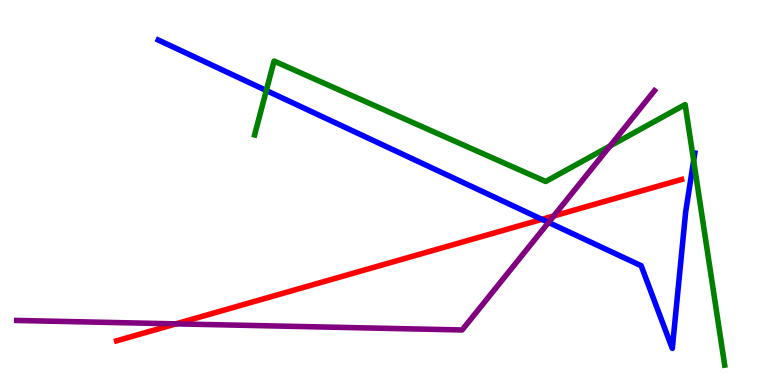[{'lines': ['blue', 'red'], 'intersections': [{'x': 6.99, 'y': 4.3}]}, {'lines': ['green', 'red'], 'intersections': []}, {'lines': ['purple', 'red'], 'intersections': [{'x': 2.27, 'y': 1.59}, {'x': 7.15, 'y': 4.39}]}, {'lines': ['blue', 'green'], 'intersections': [{'x': 3.44, 'y': 7.65}, {'x': 8.95, 'y': 5.83}]}, {'lines': ['blue', 'purple'], 'intersections': [{'x': 7.08, 'y': 4.22}]}, {'lines': ['green', 'purple'], 'intersections': [{'x': 7.87, 'y': 6.21}]}]